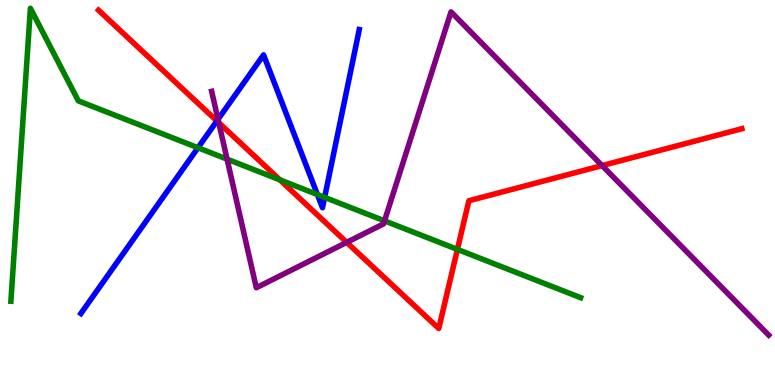[{'lines': ['blue', 'red'], 'intersections': [{'x': 2.8, 'y': 6.86}]}, {'lines': ['green', 'red'], 'intersections': [{'x': 3.61, 'y': 5.33}, {'x': 5.9, 'y': 3.52}]}, {'lines': ['purple', 'red'], 'intersections': [{'x': 2.82, 'y': 6.81}, {'x': 4.47, 'y': 3.7}, {'x': 7.77, 'y': 5.7}]}, {'lines': ['blue', 'green'], 'intersections': [{'x': 2.55, 'y': 6.16}, {'x': 4.1, 'y': 4.95}, {'x': 4.19, 'y': 4.87}]}, {'lines': ['blue', 'purple'], 'intersections': [{'x': 2.81, 'y': 6.9}]}, {'lines': ['green', 'purple'], 'intersections': [{'x': 2.93, 'y': 5.87}, {'x': 4.96, 'y': 4.26}]}]